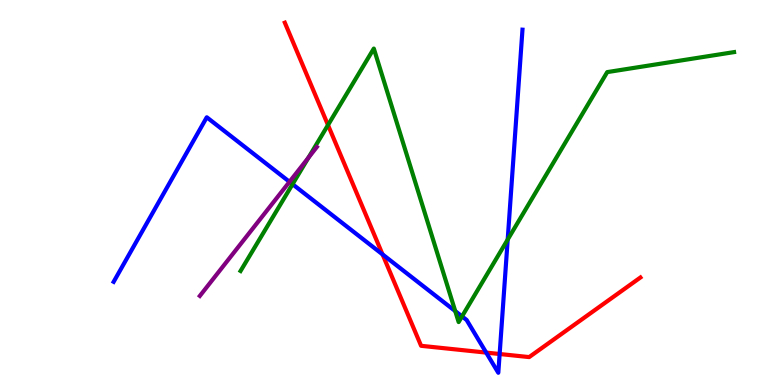[{'lines': ['blue', 'red'], 'intersections': [{'x': 4.94, 'y': 3.39}, {'x': 6.27, 'y': 0.841}, {'x': 6.45, 'y': 0.805}]}, {'lines': ['green', 'red'], 'intersections': [{'x': 4.23, 'y': 6.75}]}, {'lines': ['purple', 'red'], 'intersections': []}, {'lines': ['blue', 'green'], 'intersections': [{'x': 3.77, 'y': 5.22}, {'x': 5.87, 'y': 1.92}, {'x': 5.96, 'y': 1.78}, {'x': 6.55, 'y': 3.78}]}, {'lines': ['blue', 'purple'], 'intersections': [{'x': 3.74, 'y': 5.28}]}, {'lines': ['green', 'purple'], 'intersections': [{'x': 3.98, 'y': 5.9}]}]